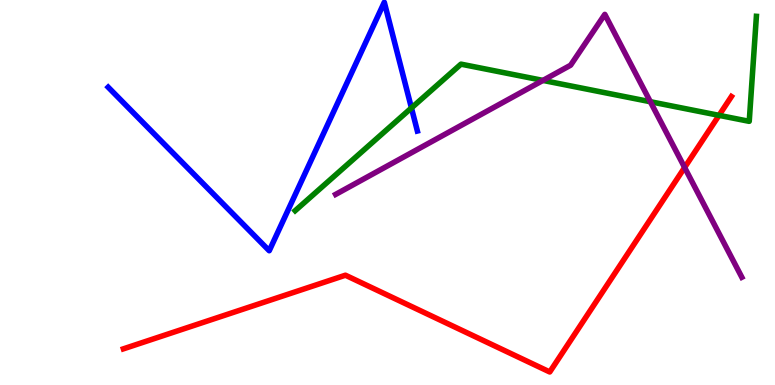[{'lines': ['blue', 'red'], 'intersections': []}, {'lines': ['green', 'red'], 'intersections': [{'x': 9.28, 'y': 7.0}]}, {'lines': ['purple', 'red'], 'intersections': [{'x': 8.83, 'y': 5.65}]}, {'lines': ['blue', 'green'], 'intersections': [{'x': 5.31, 'y': 7.2}]}, {'lines': ['blue', 'purple'], 'intersections': []}, {'lines': ['green', 'purple'], 'intersections': [{'x': 7.01, 'y': 7.91}, {'x': 8.39, 'y': 7.36}]}]